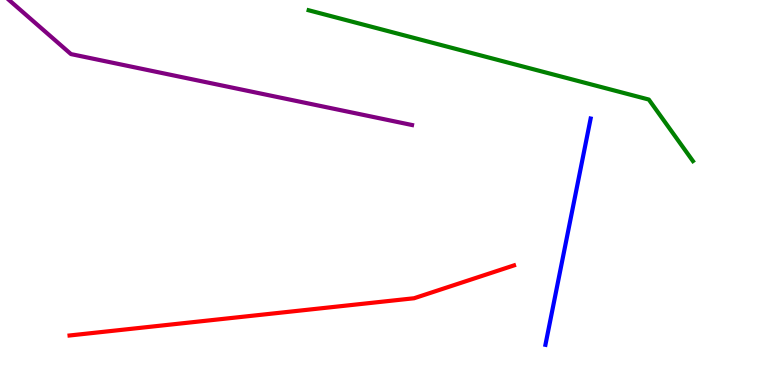[{'lines': ['blue', 'red'], 'intersections': []}, {'lines': ['green', 'red'], 'intersections': []}, {'lines': ['purple', 'red'], 'intersections': []}, {'lines': ['blue', 'green'], 'intersections': []}, {'lines': ['blue', 'purple'], 'intersections': []}, {'lines': ['green', 'purple'], 'intersections': []}]